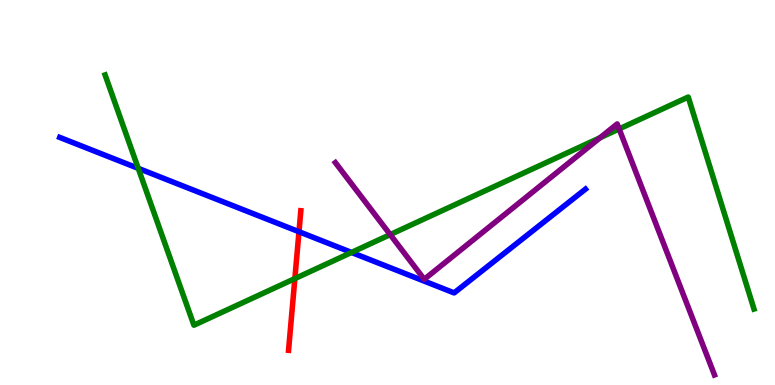[{'lines': ['blue', 'red'], 'intersections': [{'x': 3.86, 'y': 3.98}]}, {'lines': ['green', 'red'], 'intersections': [{'x': 3.8, 'y': 2.76}]}, {'lines': ['purple', 'red'], 'intersections': []}, {'lines': ['blue', 'green'], 'intersections': [{'x': 1.78, 'y': 5.63}, {'x': 4.54, 'y': 3.44}]}, {'lines': ['blue', 'purple'], 'intersections': []}, {'lines': ['green', 'purple'], 'intersections': [{'x': 5.03, 'y': 3.91}, {'x': 7.74, 'y': 6.42}, {'x': 7.99, 'y': 6.65}]}]